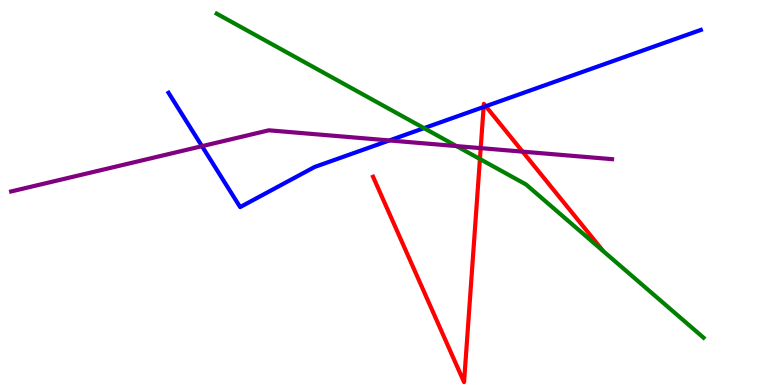[{'lines': ['blue', 'red'], 'intersections': [{'x': 6.24, 'y': 7.22}, {'x': 6.27, 'y': 7.24}]}, {'lines': ['green', 'red'], 'intersections': [{'x': 6.19, 'y': 5.87}]}, {'lines': ['purple', 'red'], 'intersections': [{'x': 6.2, 'y': 6.15}, {'x': 6.74, 'y': 6.06}]}, {'lines': ['blue', 'green'], 'intersections': [{'x': 5.47, 'y': 6.67}]}, {'lines': ['blue', 'purple'], 'intersections': [{'x': 2.61, 'y': 6.2}, {'x': 5.02, 'y': 6.35}]}, {'lines': ['green', 'purple'], 'intersections': [{'x': 5.89, 'y': 6.21}]}]